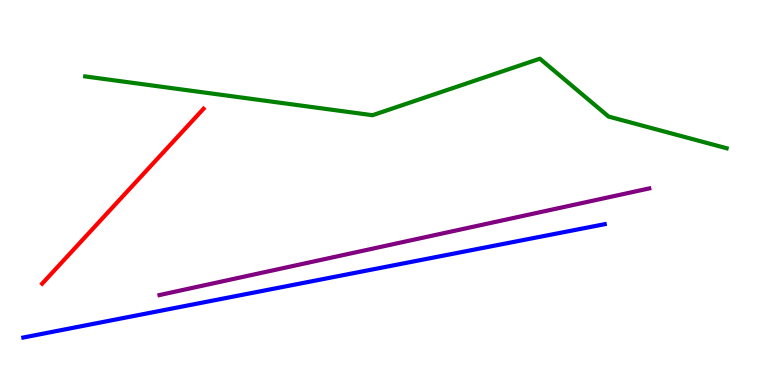[{'lines': ['blue', 'red'], 'intersections': []}, {'lines': ['green', 'red'], 'intersections': []}, {'lines': ['purple', 'red'], 'intersections': []}, {'lines': ['blue', 'green'], 'intersections': []}, {'lines': ['blue', 'purple'], 'intersections': []}, {'lines': ['green', 'purple'], 'intersections': []}]